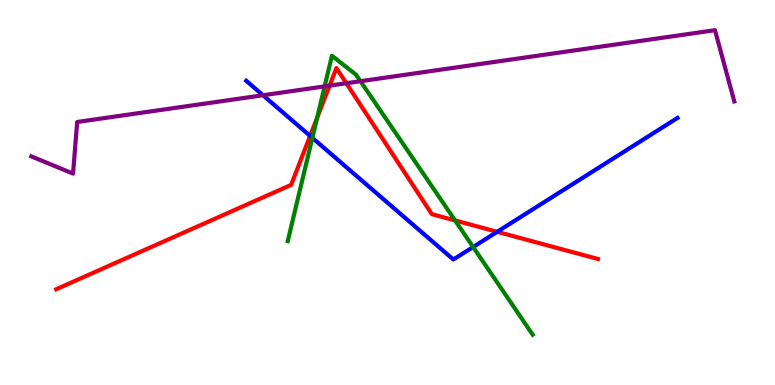[{'lines': ['blue', 'red'], 'intersections': [{'x': 4.0, 'y': 6.47}, {'x': 6.42, 'y': 3.98}]}, {'lines': ['green', 'red'], 'intersections': [{'x': 4.09, 'y': 6.94}, {'x': 5.87, 'y': 4.27}]}, {'lines': ['purple', 'red'], 'intersections': [{'x': 4.25, 'y': 7.78}, {'x': 4.47, 'y': 7.84}]}, {'lines': ['blue', 'green'], 'intersections': [{'x': 4.03, 'y': 6.42}, {'x': 6.1, 'y': 3.58}]}, {'lines': ['blue', 'purple'], 'intersections': [{'x': 3.39, 'y': 7.53}]}, {'lines': ['green', 'purple'], 'intersections': [{'x': 4.19, 'y': 7.76}, {'x': 4.65, 'y': 7.89}]}]